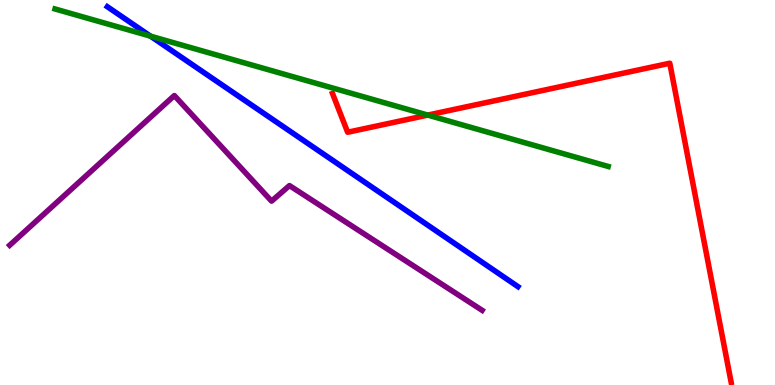[{'lines': ['blue', 'red'], 'intersections': []}, {'lines': ['green', 'red'], 'intersections': [{'x': 5.52, 'y': 7.01}]}, {'lines': ['purple', 'red'], 'intersections': []}, {'lines': ['blue', 'green'], 'intersections': [{'x': 1.94, 'y': 9.06}]}, {'lines': ['blue', 'purple'], 'intersections': []}, {'lines': ['green', 'purple'], 'intersections': []}]